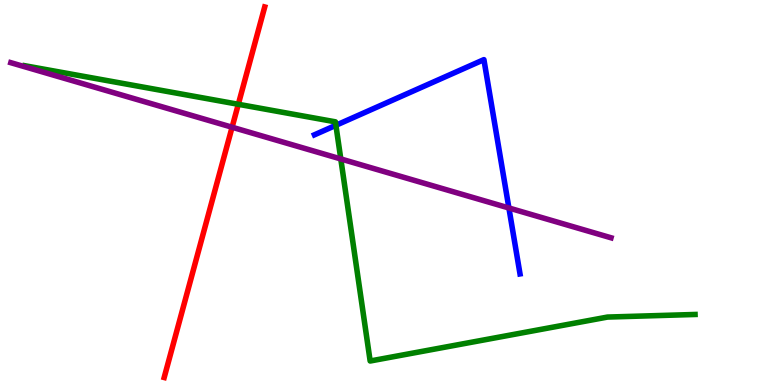[{'lines': ['blue', 'red'], 'intersections': []}, {'lines': ['green', 'red'], 'intersections': [{'x': 3.07, 'y': 7.29}]}, {'lines': ['purple', 'red'], 'intersections': [{'x': 2.99, 'y': 6.7}]}, {'lines': ['blue', 'green'], 'intersections': [{'x': 4.33, 'y': 6.75}]}, {'lines': ['blue', 'purple'], 'intersections': [{'x': 6.57, 'y': 4.6}]}, {'lines': ['green', 'purple'], 'intersections': [{'x': 4.4, 'y': 5.87}]}]